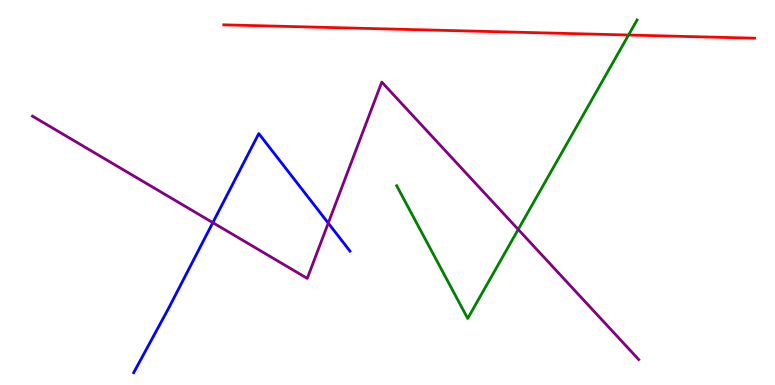[{'lines': ['blue', 'red'], 'intersections': []}, {'lines': ['green', 'red'], 'intersections': [{'x': 8.11, 'y': 9.09}]}, {'lines': ['purple', 'red'], 'intersections': []}, {'lines': ['blue', 'green'], 'intersections': []}, {'lines': ['blue', 'purple'], 'intersections': [{'x': 2.75, 'y': 4.22}, {'x': 4.24, 'y': 4.21}]}, {'lines': ['green', 'purple'], 'intersections': [{'x': 6.69, 'y': 4.04}]}]